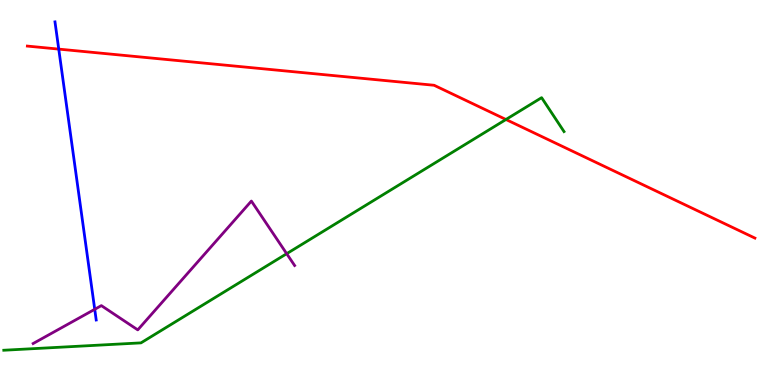[{'lines': ['blue', 'red'], 'intersections': [{'x': 0.758, 'y': 8.72}]}, {'lines': ['green', 'red'], 'intersections': [{'x': 6.53, 'y': 6.9}]}, {'lines': ['purple', 'red'], 'intersections': []}, {'lines': ['blue', 'green'], 'intersections': []}, {'lines': ['blue', 'purple'], 'intersections': [{'x': 1.22, 'y': 1.97}]}, {'lines': ['green', 'purple'], 'intersections': [{'x': 3.7, 'y': 3.41}]}]